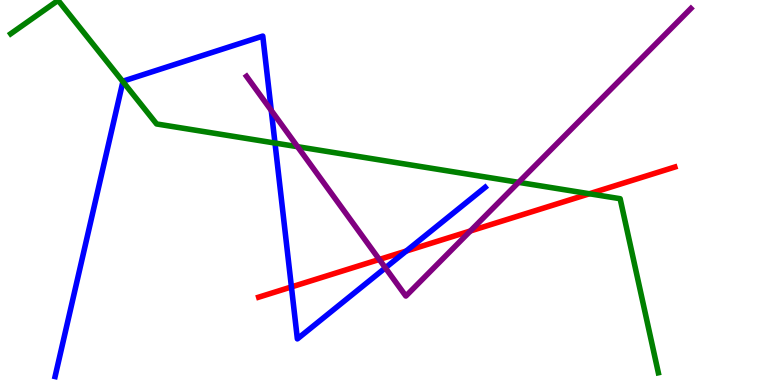[{'lines': ['blue', 'red'], 'intersections': [{'x': 3.76, 'y': 2.55}, {'x': 5.24, 'y': 3.48}]}, {'lines': ['green', 'red'], 'intersections': [{'x': 7.61, 'y': 4.97}]}, {'lines': ['purple', 'red'], 'intersections': [{'x': 4.89, 'y': 3.26}, {'x': 6.07, 'y': 4.0}]}, {'lines': ['blue', 'green'], 'intersections': [{'x': 1.59, 'y': 7.88}, {'x': 3.55, 'y': 6.28}]}, {'lines': ['blue', 'purple'], 'intersections': [{'x': 3.5, 'y': 7.13}, {'x': 4.97, 'y': 3.04}]}, {'lines': ['green', 'purple'], 'intersections': [{'x': 3.84, 'y': 6.19}, {'x': 6.69, 'y': 5.26}]}]